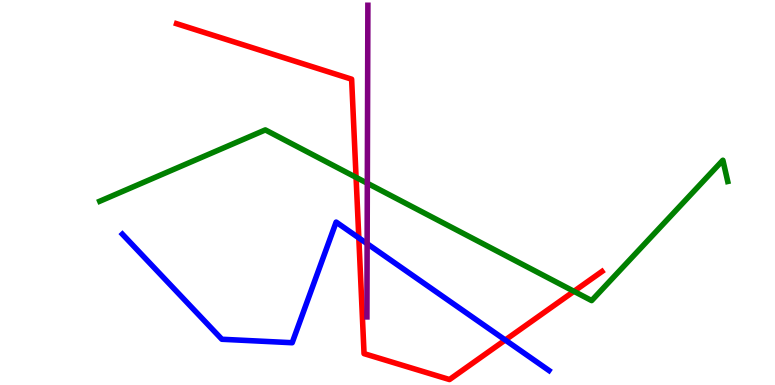[{'lines': ['blue', 'red'], 'intersections': [{'x': 4.63, 'y': 3.82}, {'x': 6.52, 'y': 1.17}]}, {'lines': ['green', 'red'], 'intersections': [{'x': 4.59, 'y': 5.39}, {'x': 7.41, 'y': 2.43}]}, {'lines': ['purple', 'red'], 'intersections': []}, {'lines': ['blue', 'green'], 'intersections': []}, {'lines': ['blue', 'purple'], 'intersections': [{'x': 4.74, 'y': 3.67}]}, {'lines': ['green', 'purple'], 'intersections': [{'x': 4.74, 'y': 5.24}]}]